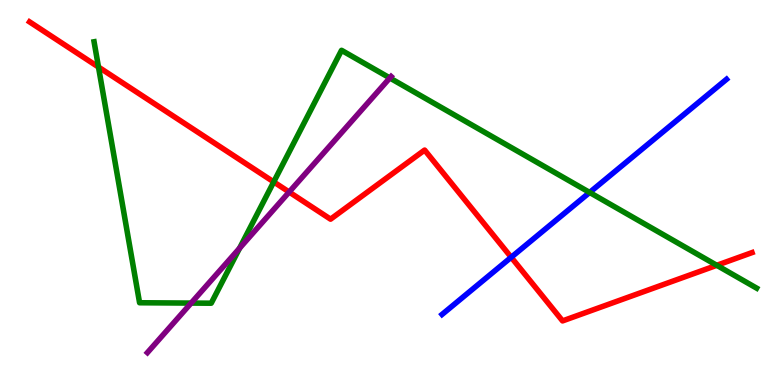[{'lines': ['blue', 'red'], 'intersections': [{'x': 6.6, 'y': 3.32}]}, {'lines': ['green', 'red'], 'intersections': [{'x': 1.27, 'y': 8.26}, {'x': 3.53, 'y': 5.27}, {'x': 9.25, 'y': 3.11}]}, {'lines': ['purple', 'red'], 'intersections': [{'x': 3.73, 'y': 5.01}]}, {'lines': ['blue', 'green'], 'intersections': [{'x': 7.61, 'y': 5.0}]}, {'lines': ['blue', 'purple'], 'intersections': []}, {'lines': ['green', 'purple'], 'intersections': [{'x': 2.47, 'y': 2.13}, {'x': 3.09, 'y': 3.55}, {'x': 5.03, 'y': 7.97}]}]